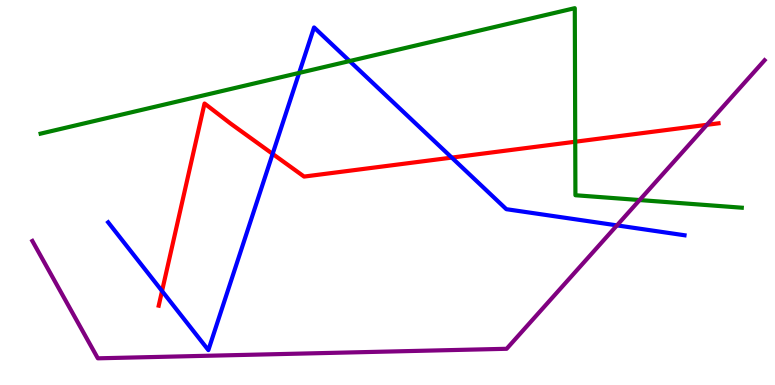[{'lines': ['blue', 'red'], 'intersections': [{'x': 2.09, 'y': 2.44}, {'x': 3.52, 'y': 6.0}, {'x': 5.83, 'y': 5.91}]}, {'lines': ['green', 'red'], 'intersections': [{'x': 7.42, 'y': 6.32}]}, {'lines': ['purple', 'red'], 'intersections': [{'x': 9.12, 'y': 6.76}]}, {'lines': ['blue', 'green'], 'intersections': [{'x': 3.86, 'y': 8.11}, {'x': 4.51, 'y': 8.41}]}, {'lines': ['blue', 'purple'], 'intersections': [{'x': 7.96, 'y': 4.15}]}, {'lines': ['green', 'purple'], 'intersections': [{'x': 8.25, 'y': 4.8}]}]